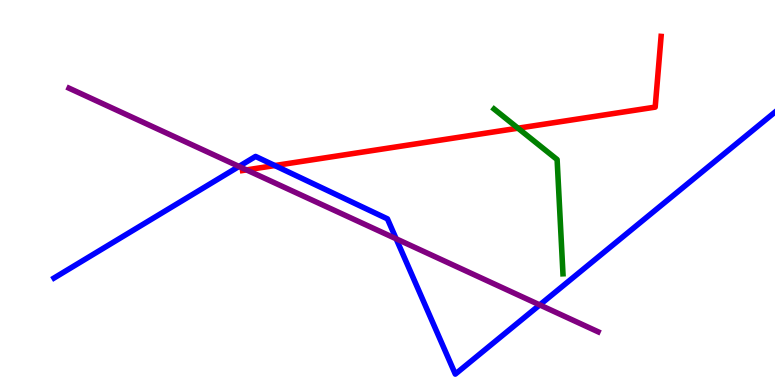[{'lines': ['blue', 'red'], 'intersections': [{'x': 3.55, 'y': 5.7}]}, {'lines': ['green', 'red'], 'intersections': [{'x': 6.68, 'y': 6.67}]}, {'lines': ['purple', 'red'], 'intersections': [{'x': 3.18, 'y': 5.59}]}, {'lines': ['blue', 'green'], 'intersections': []}, {'lines': ['blue', 'purple'], 'intersections': [{'x': 3.08, 'y': 5.68}, {'x': 5.11, 'y': 3.8}, {'x': 6.96, 'y': 2.08}]}, {'lines': ['green', 'purple'], 'intersections': []}]